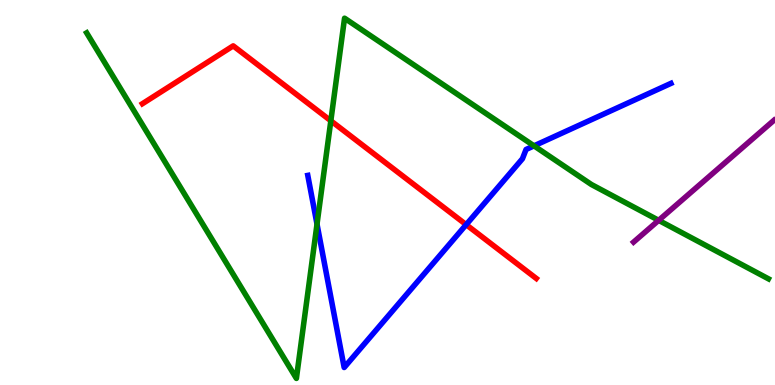[{'lines': ['blue', 'red'], 'intersections': [{'x': 6.02, 'y': 4.16}]}, {'lines': ['green', 'red'], 'intersections': [{'x': 4.27, 'y': 6.86}]}, {'lines': ['purple', 'red'], 'intersections': []}, {'lines': ['blue', 'green'], 'intersections': [{'x': 4.09, 'y': 4.18}, {'x': 6.89, 'y': 6.21}]}, {'lines': ['blue', 'purple'], 'intersections': []}, {'lines': ['green', 'purple'], 'intersections': [{'x': 8.5, 'y': 4.28}]}]